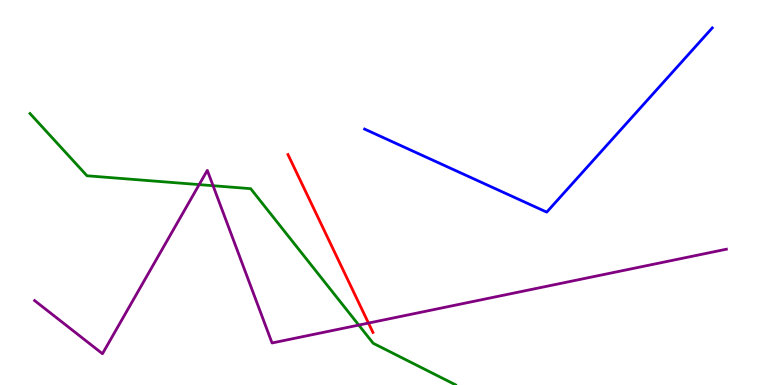[{'lines': ['blue', 'red'], 'intersections': []}, {'lines': ['green', 'red'], 'intersections': []}, {'lines': ['purple', 'red'], 'intersections': [{'x': 4.75, 'y': 1.61}]}, {'lines': ['blue', 'green'], 'intersections': []}, {'lines': ['blue', 'purple'], 'intersections': []}, {'lines': ['green', 'purple'], 'intersections': [{'x': 2.57, 'y': 5.2}, {'x': 2.75, 'y': 5.18}, {'x': 4.63, 'y': 1.56}]}]